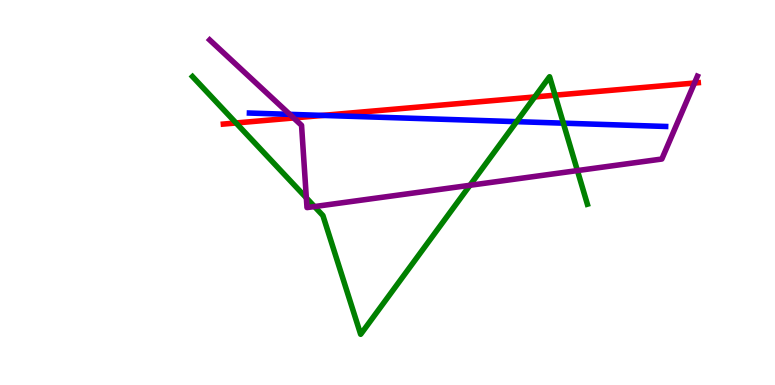[{'lines': ['blue', 'red'], 'intersections': [{'x': 4.17, 'y': 7.0}]}, {'lines': ['green', 'red'], 'intersections': [{'x': 3.05, 'y': 6.81}, {'x': 6.9, 'y': 7.48}, {'x': 7.16, 'y': 7.53}]}, {'lines': ['purple', 'red'], 'intersections': [{'x': 3.79, 'y': 6.94}, {'x': 8.96, 'y': 7.84}]}, {'lines': ['blue', 'green'], 'intersections': [{'x': 6.67, 'y': 6.84}, {'x': 7.27, 'y': 6.8}]}, {'lines': ['blue', 'purple'], 'intersections': [{'x': 3.74, 'y': 7.03}]}, {'lines': ['green', 'purple'], 'intersections': [{'x': 3.95, 'y': 4.86}, {'x': 4.06, 'y': 4.63}, {'x': 6.06, 'y': 5.19}, {'x': 7.45, 'y': 5.57}]}]